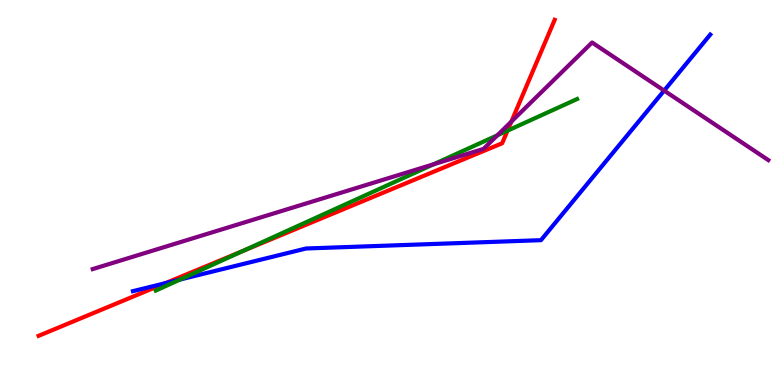[{'lines': ['blue', 'red'], 'intersections': [{'x': 2.13, 'y': 2.65}]}, {'lines': ['green', 'red'], 'intersections': [{'x': 3.13, 'y': 3.48}, {'x': 6.55, 'y': 6.61}]}, {'lines': ['purple', 'red'], 'intersections': [{'x': 6.6, 'y': 6.84}]}, {'lines': ['blue', 'green'], 'intersections': [{'x': 2.32, 'y': 2.74}]}, {'lines': ['blue', 'purple'], 'intersections': [{'x': 8.57, 'y': 7.65}]}, {'lines': ['green', 'purple'], 'intersections': [{'x': 5.6, 'y': 5.73}, {'x': 6.42, 'y': 6.49}]}]